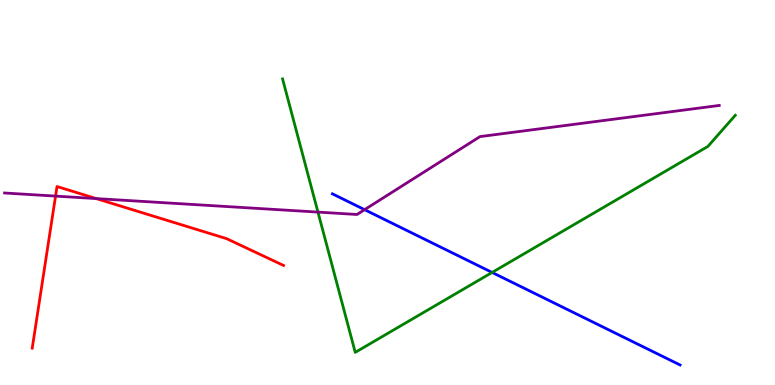[{'lines': ['blue', 'red'], 'intersections': []}, {'lines': ['green', 'red'], 'intersections': []}, {'lines': ['purple', 'red'], 'intersections': [{'x': 0.717, 'y': 4.91}, {'x': 1.24, 'y': 4.84}]}, {'lines': ['blue', 'green'], 'intersections': [{'x': 6.35, 'y': 2.92}]}, {'lines': ['blue', 'purple'], 'intersections': [{'x': 4.7, 'y': 4.55}]}, {'lines': ['green', 'purple'], 'intersections': [{'x': 4.1, 'y': 4.49}]}]